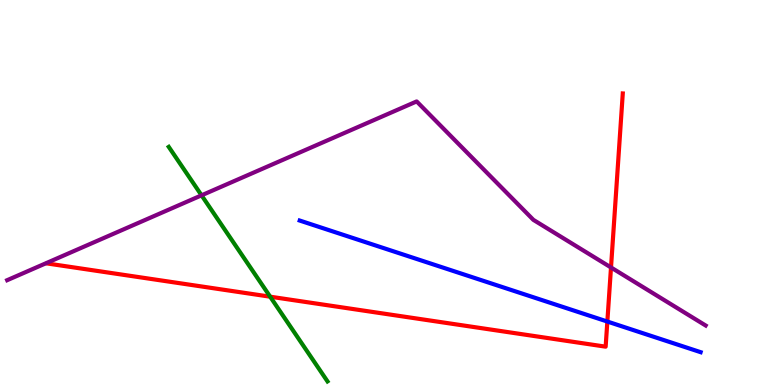[{'lines': ['blue', 'red'], 'intersections': [{'x': 7.84, 'y': 1.65}]}, {'lines': ['green', 'red'], 'intersections': [{'x': 3.49, 'y': 2.29}]}, {'lines': ['purple', 'red'], 'intersections': [{'x': 7.88, 'y': 3.05}]}, {'lines': ['blue', 'green'], 'intersections': []}, {'lines': ['blue', 'purple'], 'intersections': []}, {'lines': ['green', 'purple'], 'intersections': [{'x': 2.6, 'y': 4.93}]}]